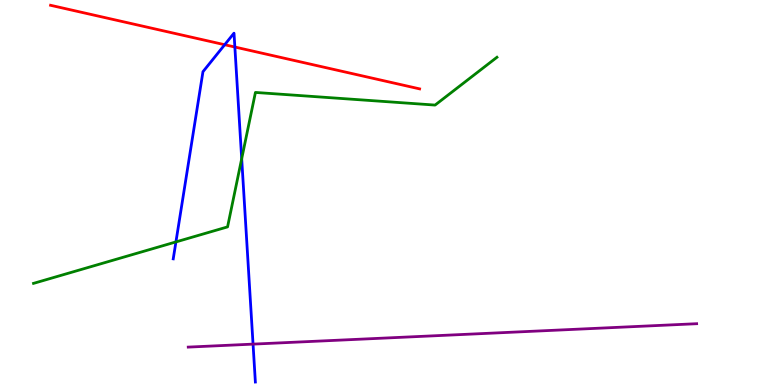[{'lines': ['blue', 'red'], 'intersections': [{'x': 2.9, 'y': 8.84}, {'x': 3.03, 'y': 8.78}]}, {'lines': ['green', 'red'], 'intersections': []}, {'lines': ['purple', 'red'], 'intersections': []}, {'lines': ['blue', 'green'], 'intersections': [{'x': 2.27, 'y': 3.72}, {'x': 3.12, 'y': 5.88}]}, {'lines': ['blue', 'purple'], 'intersections': [{'x': 3.27, 'y': 1.06}]}, {'lines': ['green', 'purple'], 'intersections': []}]